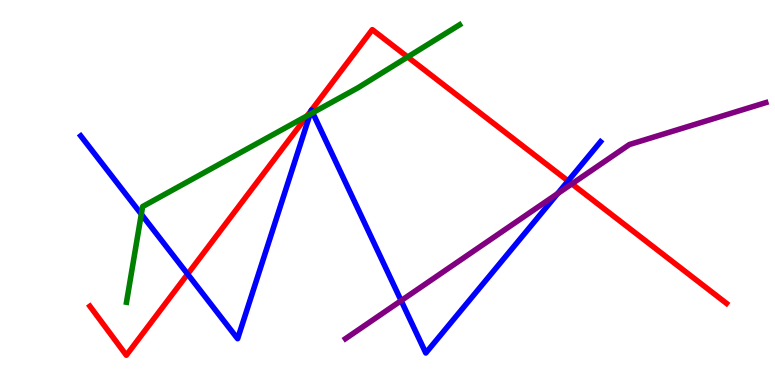[{'lines': ['blue', 'red'], 'intersections': [{'x': 2.42, 'y': 2.88}, {'x': 4.02, 'y': 7.13}, {'x': 4.02, 'y': 7.14}, {'x': 7.33, 'y': 5.3}]}, {'lines': ['green', 'red'], 'intersections': [{'x': 3.96, 'y': 6.99}, {'x': 5.26, 'y': 8.52}]}, {'lines': ['purple', 'red'], 'intersections': [{'x': 7.38, 'y': 5.22}]}, {'lines': ['blue', 'green'], 'intersections': [{'x': 1.82, 'y': 4.44}, {'x': 4.0, 'y': 7.03}, {'x': 4.03, 'y': 7.07}]}, {'lines': ['blue', 'purple'], 'intersections': [{'x': 5.18, 'y': 2.19}, {'x': 7.19, 'y': 4.97}]}, {'lines': ['green', 'purple'], 'intersections': []}]